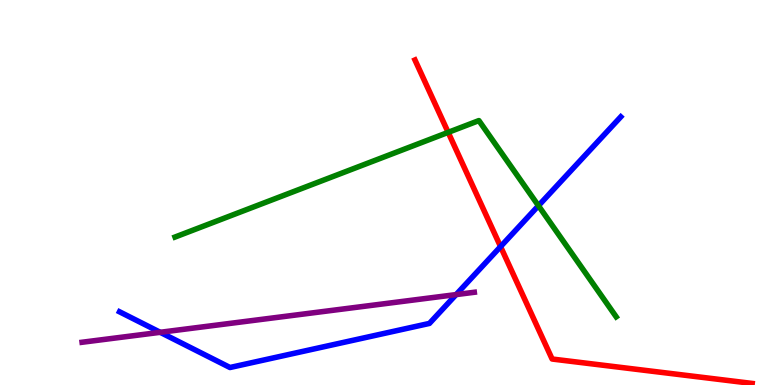[{'lines': ['blue', 'red'], 'intersections': [{'x': 6.46, 'y': 3.59}]}, {'lines': ['green', 'red'], 'intersections': [{'x': 5.78, 'y': 6.56}]}, {'lines': ['purple', 'red'], 'intersections': []}, {'lines': ['blue', 'green'], 'intersections': [{'x': 6.95, 'y': 4.66}]}, {'lines': ['blue', 'purple'], 'intersections': [{'x': 2.07, 'y': 1.37}, {'x': 5.89, 'y': 2.35}]}, {'lines': ['green', 'purple'], 'intersections': []}]